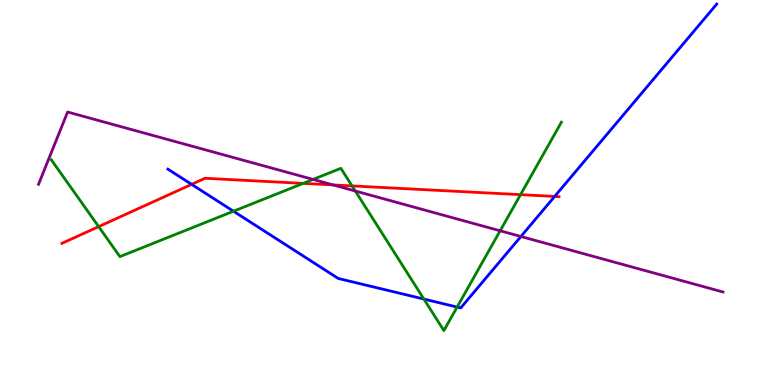[{'lines': ['blue', 'red'], 'intersections': [{'x': 2.47, 'y': 5.21}, {'x': 7.16, 'y': 4.9}]}, {'lines': ['green', 'red'], 'intersections': [{'x': 1.27, 'y': 4.11}, {'x': 3.91, 'y': 5.24}, {'x': 4.54, 'y': 5.17}, {'x': 6.72, 'y': 4.94}]}, {'lines': ['purple', 'red'], 'intersections': [{'x': 4.3, 'y': 5.2}]}, {'lines': ['blue', 'green'], 'intersections': [{'x': 3.01, 'y': 4.51}, {'x': 5.47, 'y': 2.23}, {'x': 5.9, 'y': 2.02}]}, {'lines': ['blue', 'purple'], 'intersections': [{'x': 6.72, 'y': 3.86}]}, {'lines': ['green', 'purple'], 'intersections': [{'x': 4.04, 'y': 5.34}, {'x': 4.58, 'y': 5.04}, {'x': 6.45, 'y': 4.01}]}]